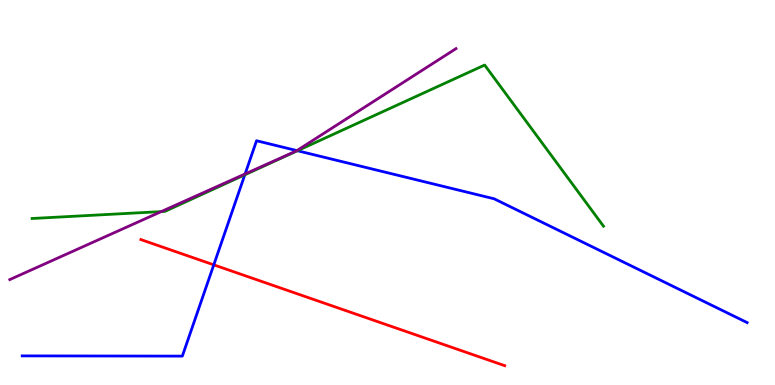[{'lines': ['blue', 'red'], 'intersections': [{'x': 2.76, 'y': 3.12}]}, {'lines': ['green', 'red'], 'intersections': []}, {'lines': ['purple', 'red'], 'intersections': []}, {'lines': ['blue', 'green'], 'intersections': [{'x': 3.16, 'y': 5.46}, {'x': 3.84, 'y': 6.08}]}, {'lines': ['blue', 'purple'], 'intersections': [{'x': 3.16, 'y': 5.48}, {'x': 3.83, 'y': 6.09}]}, {'lines': ['green', 'purple'], 'intersections': [{'x': 2.08, 'y': 4.5}]}]